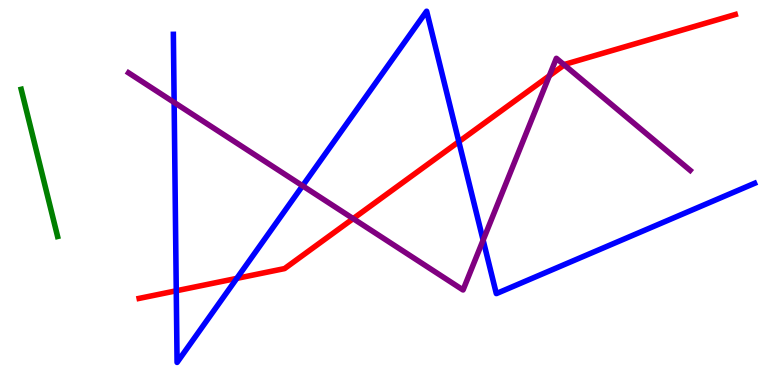[{'lines': ['blue', 'red'], 'intersections': [{'x': 2.27, 'y': 2.45}, {'x': 3.06, 'y': 2.77}, {'x': 5.92, 'y': 6.32}]}, {'lines': ['green', 'red'], 'intersections': []}, {'lines': ['purple', 'red'], 'intersections': [{'x': 4.56, 'y': 4.32}, {'x': 7.09, 'y': 8.03}, {'x': 7.28, 'y': 8.31}]}, {'lines': ['blue', 'green'], 'intersections': []}, {'lines': ['blue', 'purple'], 'intersections': [{'x': 2.25, 'y': 7.34}, {'x': 3.9, 'y': 5.17}, {'x': 6.23, 'y': 3.76}]}, {'lines': ['green', 'purple'], 'intersections': []}]